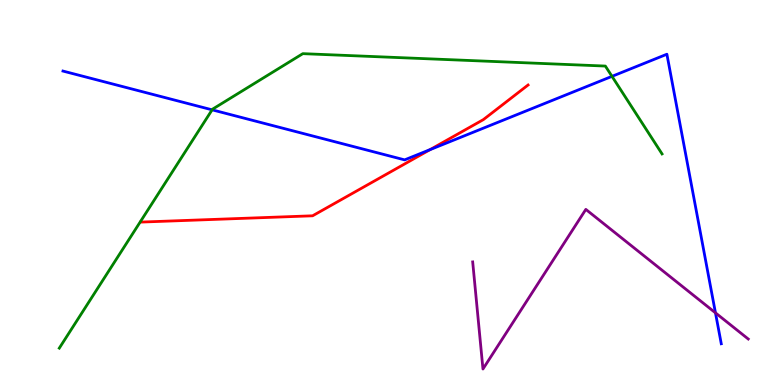[{'lines': ['blue', 'red'], 'intersections': [{'x': 5.55, 'y': 6.11}]}, {'lines': ['green', 'red'], 'intersections': []}, {'lines': ['purple', 'red'], 'intersections': []}, {'lines': ['blue', 'green'], 'intersections': [{'x': 2.74, 'y': 7.15}, {'x': 7.9, 'y': 8.02}]}, {'lines': ['blue', 'purple'], 'intersections': [{'x': 9.23, 'y': 1.87}]}, {'lines': ['green', 'purple'], 'intersections': []}]